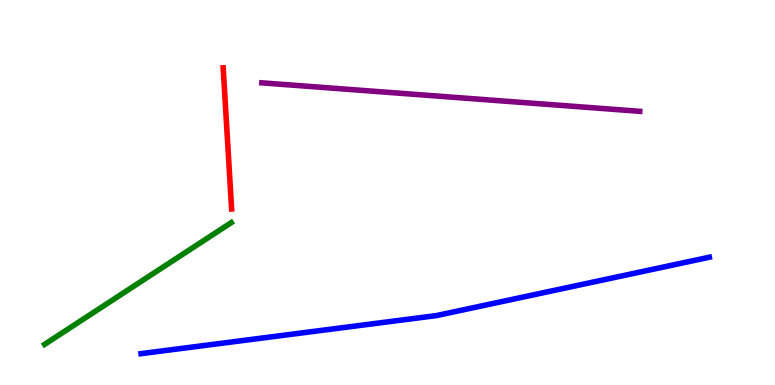[{'lines': ['blue', 'red'], 'intersections': []}, {'lines': ['green', 'red'], 'intersections': []}, {'lines': ['purple', 'red'], 'intersections': []}, {'lines': ['blue', 'green'], 'intersections': []}, {'lines': ['blue', 'purple'], 'intersections': []}, {'lines': ['green', 'purple'], 'intersections': []}]